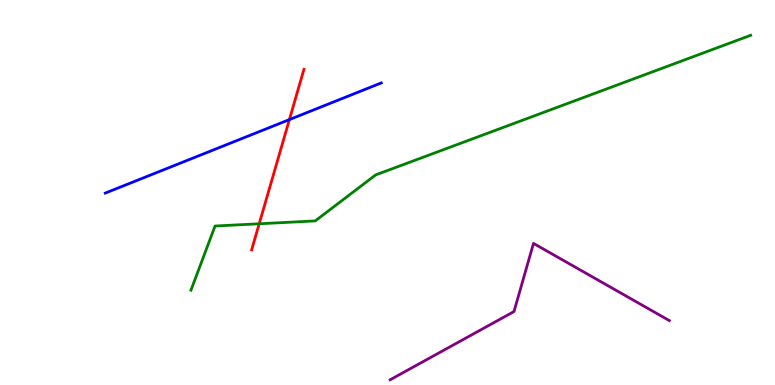[{'lines': ['blue', 'red'], 'intersections': [{'x': 3.73, 'y': 6.89}]}, {'lines': ['green', 'red'], 'intersections': [{'x': 3.34, 'y': 4.19}]}, {'lines': ['purple', 'red'], 'intersections': []}, {'lines': ['blue', 'green'], 'intersections': []}, {'lines': ['blue', 'purple'], 'intersections': []}, {'lines': ['green', 'purple'], 'intersections': []}]